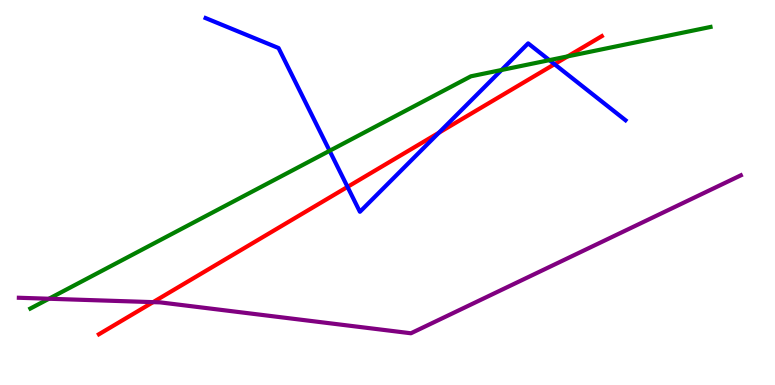[{'lines': ['blue', 'red'], 'intersections': [{'x': 4.48, 'y': 5.15}, {'x': 5.66, 'y': 6.55}, {'x': 7.15, 'y': 8.33}]}, {'lines': ['green', 'red'], 'intersections': [{'x': 7.33, 'y': 8.54}]}, {'lines': ['purple', 'red'], 'intersections': [{'x': 1.98, 'y': 2.15}]}, {'lines': ['blue', 'green'], 'intersections': [{'x': 4.25, 'y': 6.08}, {'x': 6.47, 'y': 8.18}, {'x': 7.09, 'y': 8.44}]}, {'lines': ['blue', 'purple'], 'intersections': []}, {'lines': ['green', 'purple'], 'intersections': [{'x': 0.631, 'y': 2.24}]}]